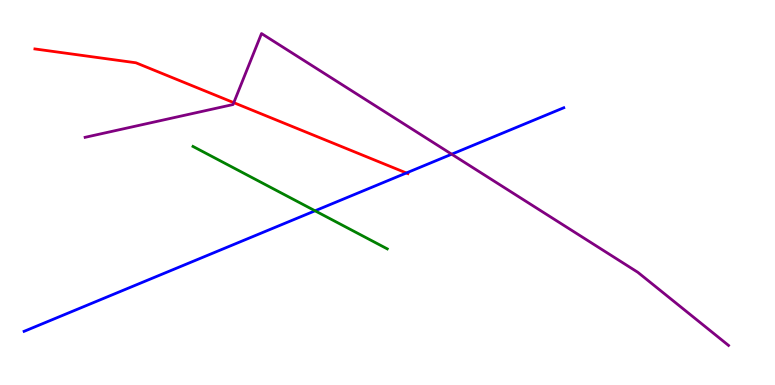[{'lines': ['blue', 'red'], 'intersections': [{'x': 5.24, 'y': 5.51}]}, {'lines': ['green', 'red'], 'intersections': []}, {'lines': ['purple', 'red'], 'intersections': [{'x': 3.02, 'y': 7.33}]}, {'lines': ['blue', 'green'], 'intersections': [{'x': 4.07, 'y': 4.52}]}, {'lines': ['blue', 'purple'], 'intersections': [{'x': 5.83, 'y': 5.99}]}, {'lines': ['green', 'purple'], 'intersections': []}]